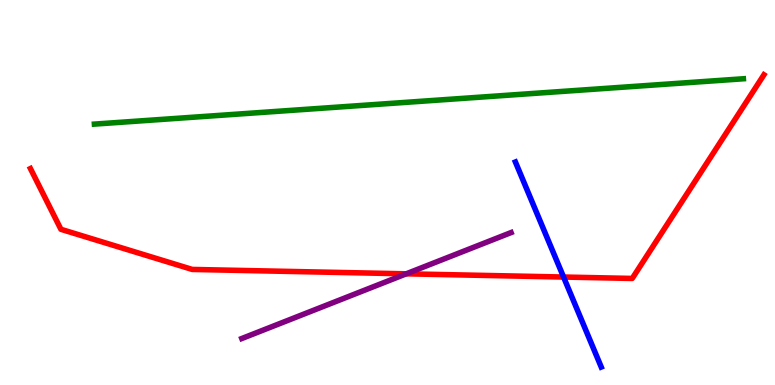[{'lines': ['blue', 'red'], 'intersections': [{'x': 7.27, 'y': 2.8}]}, {'lines': ['green', 'red'], 'intersections': []}, {'lines': ['purple', 'red'], 'intersections': [{'x': 5.24, 'y': 2.89}]}, {'lines': ['blue', 'green'], 'intersections': []}, {'lines': ['blue', 'purple'], 'intersections': []}, {'lines': ['green', 'purple'], 'intersections': []}]